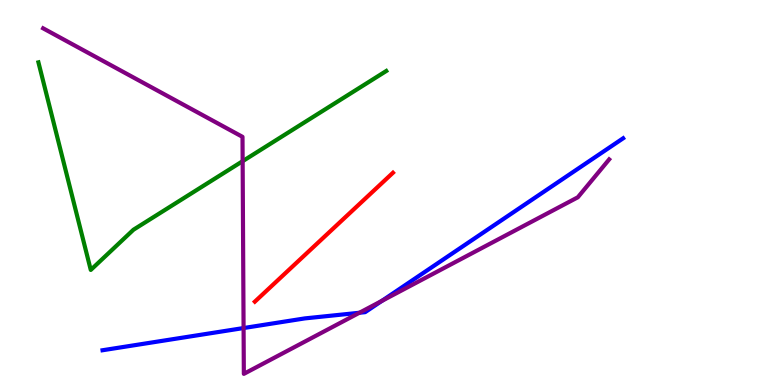[{'lines': ['blue', 'red'], 'intersections': []}, {'lines': ['green', 'red'], 'intersections': []}, {'lines': ['purple', 'red'], 'intersections': []}, {'lines': ['blue', 'green'], 'intersections': []}, {'lines': ['blue', 'purple'], 'intersections': [{'x': 3.14, 'y': 1.48}, {'x': 4.64, 'y': 1.88}, {'x': 4.93, 'y': 2.18}]}, {'lines': ['green', 'purple'], 'intersections': [{'x': 3.13, 'y': 5.81}]}]